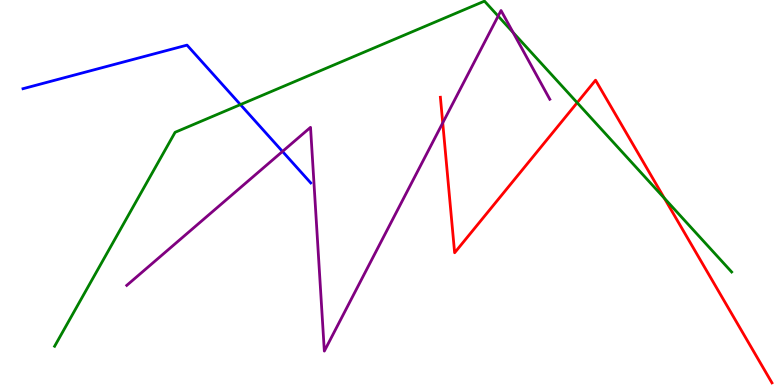[{'lines': ['blue', 'red'], 'intersections': []}, {'lines': ['green', 'red'], 'intersections': [{'x': 7.45, 'y': 7.33}, {'x': 8.57, 'y': 4.85}]}, {'lines': ['purple', 'red'], 'intersections': [{'x': 5.71, 'y': 6.81}]}, {'lines': ['blue', 'green'], 'intersections': [{'x': 3.1, 'y': 7.28}]}, {'lines': ['blue', 'purple'], 'intersections': [{'x': 3.65, 'y': 6.07}]}, {'lines': ['green', 'purple'], 'intersections': [{'x': 6.43, 'y': 9.58}, {'x': 6.62, 'y': 9.16}]}]